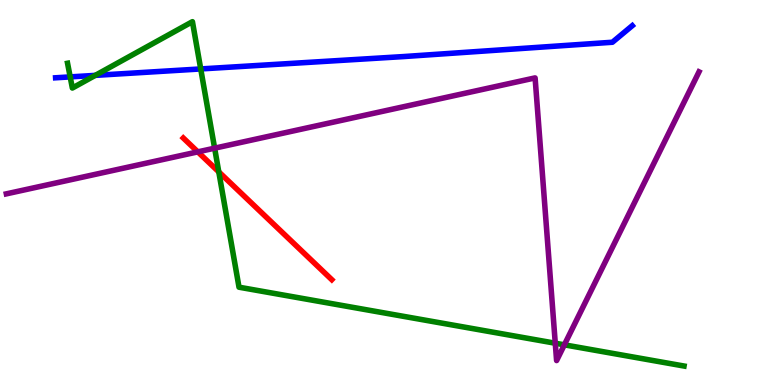[{'lines': ['blue', 'red'], 'intersections': []}, {'lines': ['green', 'red'], 'intersections': [{'x': 2.82, 'y': 5.54}]}, {'lines': ['purple', 'red'], 'intersections': [{'x': 2.55, 'y': 6.06}]}, {'lines': ['blue', 'green'], 'intersections': [{'x': 0.906, 'y': 8.0}, {'x': 1.23, 'y': 8.04}, {'x': 2.59, 'y': 8.21}]}, {'lines': ['blue', 'purple'], 'intersections': []}, {'lines': ['green', 'purple'], 'intersections': [{'x': 2.77, 'y': 6.15}, {'x': 7.16, 'y': 1.09}, {'x': 7.28, 'y': 1.04}]}]